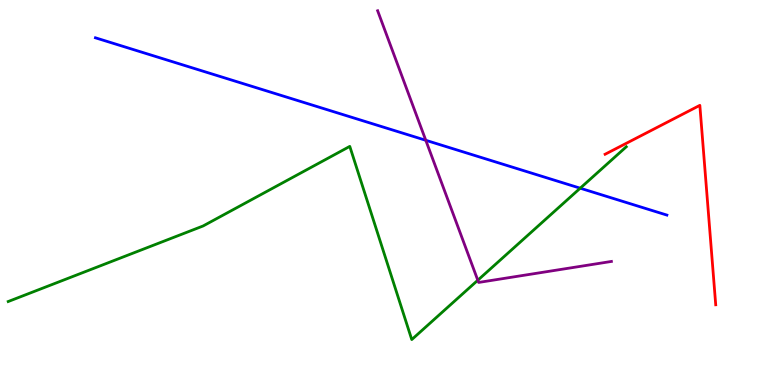[{'lines': ['blue', 'red'], 'intersections': []}, {'lines': ['green', 'red'], 'intersections': []}, {'lines': ['purple', 'red'], 'intersections': []}, {'lines': ['blue', 'green'], 'intersections': [{'x': 7.49, 'y': 5.11}]}, {'lines': ['blue', 'purple'], 'intersections': [{'x': 5.49, 'y': 6.36}]}, {'lines': ['green', 'purple'], 'intersections': [{'x': 6.17, 'y': 2.72}]}]